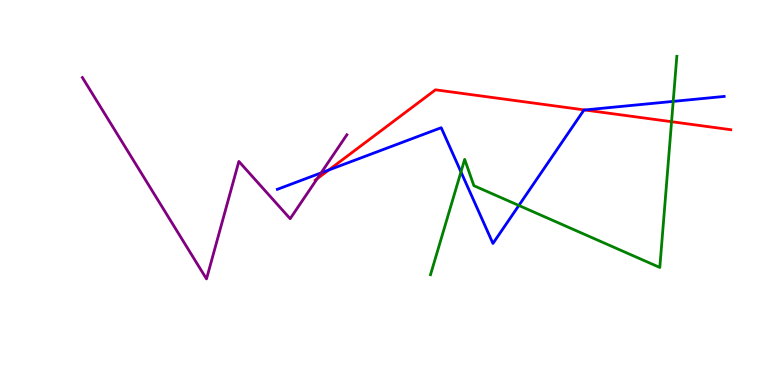[{'lines': ['blue', 'red'], 'intersections': [{'x': 4.24, 'y': 5.58}, {'x': 7.55, 'y': 7.14}]}, {'lines': ['green', 'red'], 'intersections': [{'x': 8.67, 'y': 6.84}]}, {'lines': ['purple', 'red'], 'intersections': [{'x': 4.09, 'y': 5.36}]}, {'lines': ['blue', 'green'], 'intersections': [{'x': 5.95, 'y': 5.53}, {'x': 6.69, 'y': 4.66}, {'x': 8.69, 'y': 7.37}]}, {'lines': ['blue', 'purple'], 'intersections': [{'x': 4.14, 'y': 5.51}]}, {'lines': ['green', 'purple'], 'intersections': []}]